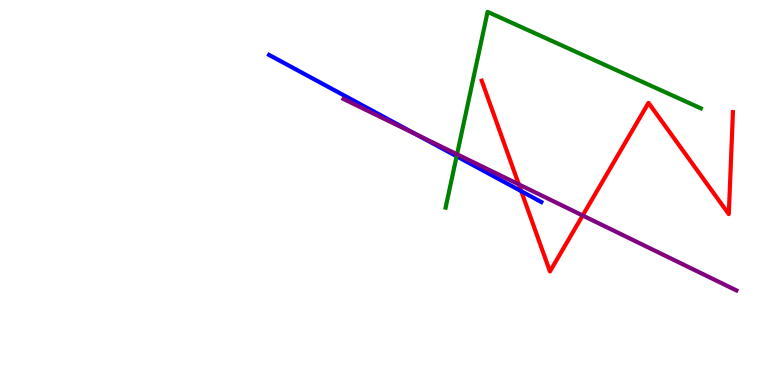[{'lines': ['blue', 'red'], 'intersections': [{'x': 6.73, 'y': 5.03}]}, {'lines': ['green', 'red'], 'intersections': []}, {'lines': ['purple', 'red'], 'intersections': [{'x': 6.69, 'y': 5.21}, {'x': 7.52, 'y': 4.4}]}, {'lines': ['blue', 'green'], 'intersections': [{'x': 5.89, 'y': 5.94}]}, {'lines': ['blue', 'purple'], 'intersections': [{'x': 5.37, 'y': 6.51}]}, {'lines': ['green', 'purple'], 'intersections': [{'x': 5.9, 'y': 5.99}]}]